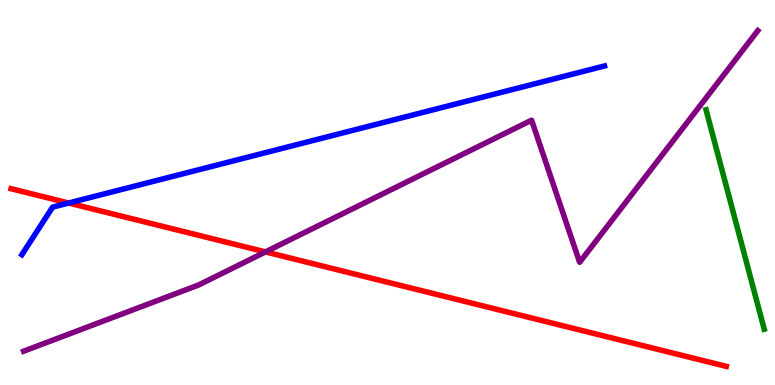[{'lines': ['blue', 'red'], 'intersections': [{'x': 0.886, 'y': 4.73}]}, {'lines': ['green', 'red'], 'intersections': []}, {'lines': ['purple', 'red'], 'intersections': [{'x': 3.43, 'y': 3.46}]}, {'lines': ['blue', 'green'], 'intersections': []}, {'lines': ['blue', 'purple'], 'intersections': []}, {'lines': ['green', 'purple'], 'intersections': []}]